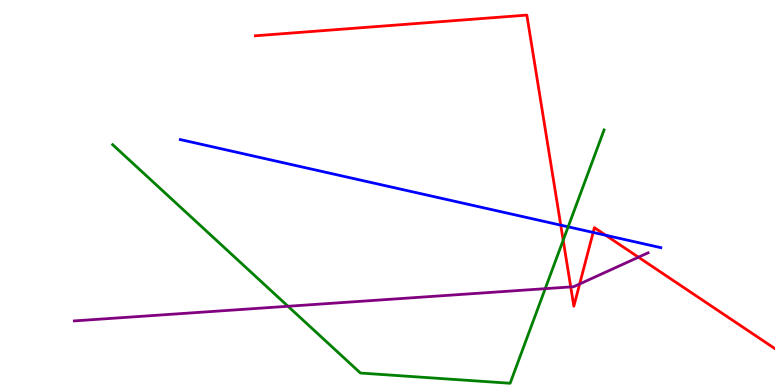[{'lines': ['blue', 'red'], 'intersections': [{'x': 7.24, 'y': 4.15}, {'x': 7.65, 'y': 3.96}, {'x': 7.82, 'y': 3.89}]}, {'lines': ['green', 'red'], 'intersections': [{'x': 7.27, 'y': 3.76}]}, {'lines': ['purple', 'red'], 'intersections': [{'x': 7.36, 'y': 2.55}, {'x': 7.48, 'y': 2.62}, {'x': 8.24, 'y': 3.32}]}, {'lines': ['blue', 'green'], 'intersections': [{'x': 7.33, 'y': 4.11}]}, {'lines': ['blue', 'purple'], 'intersections': []}, {'lines': ['green', 'purple'], 'intersections': [{'x': 3.72, 'y': 2.04}, {'x': 7.04, 'y': 2.5}]}]